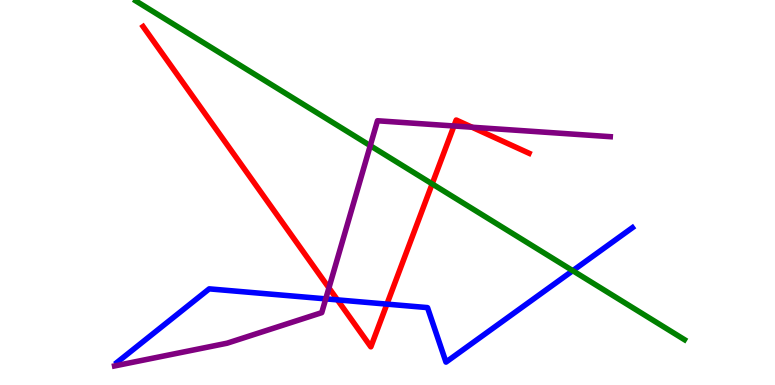[{'lines': ['blue', 'red'], 'intersections': [{'x': 4.35, 'y': 2.21}, {'x': 4.99, 'y': 2.1}]}, {'lines': ['green', 'red'], 'intersections': [{'x': 5.58, 'y': 5.22}]}, {'lines': ['purple', 'red'], 'intersections': [{'x': 4.24, 'y': 2.52}, {'x': 5.86, 'y': 6.73}, {'x': 6.09, 'y': 6.7}]}, {'lines': ['blue', 'green'], 'intersections': [{'x': 7.39, 'y': 2.97}]}, {'lines': ['blue', 'purple'], 'intersections': [{'x': 4.2, 'y': 2.24}]}, {'lines': ['green', 'purple'], 'intersections': [{'x': 4.78, 'y': 6.22}]}]